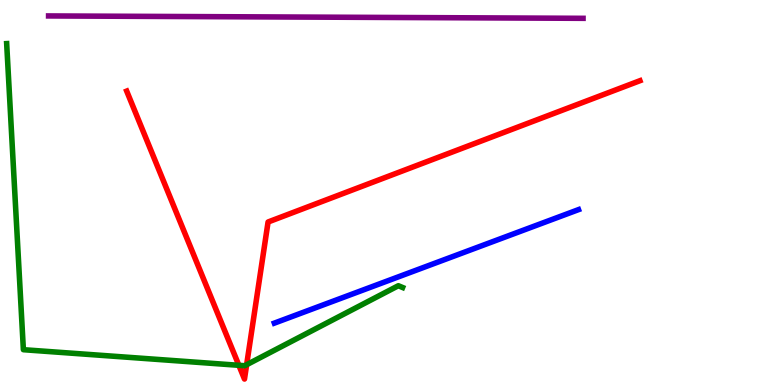[{'lines': ['blue', 'red'], 'intersections': []}, {'lines': ['green', 'red'], 'intersections': [{'x': 3.08, 'y': 0.511}, {'x': 3.18, 'y': 0.527}]}, {'lines': ['purple', 'red'], 'intersections': []}, {'lines': ['blue', 'green'], 'intersections': []}, {'lines': ['blue', 'purple'], 'intersections': []}, {'lines': ['green', 'purple'], 'intersections': []}]